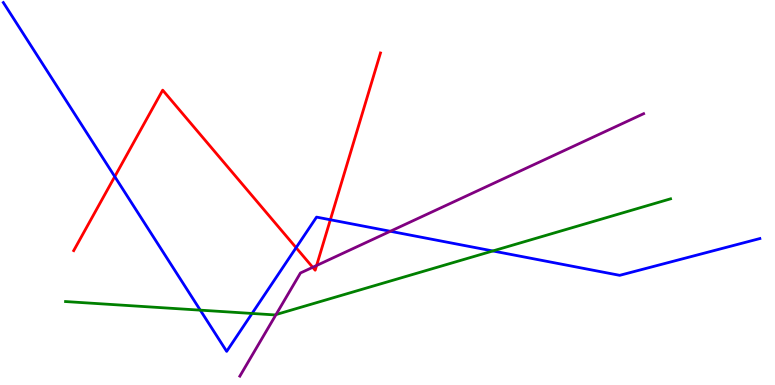[{'lines': ['blue', 'red'], 'intersections': [{'x': 1.48, 'y': 5.41}, {'x': 3.82, 'y': 3.57}, {'x': 4.26, 'y': 4.29}]}, {'lines': ['green', 'red'], 'intersections': []}, {'lines': ['purple', 'red'], 'intersections': [{'x': 4.03, 'y': 3.06}, {'x': 4.09, 'y': 3.1}]}, {'lines': ['blue', 'green'], 'intersections': [{'x': 2.58, 'y': 1.94}, {'x': 3.25, 'y': 1.86}, {'x': 6.36, 'y': 3.48}]}, {'lines': ['blue', 'purple'], 'intersections': [{'x': 5.04, 'y': 3.99}]}, {'lines': ['green', 'purple'], 'intersections': [{'x': 3.56, 'y': 1.83}]}]